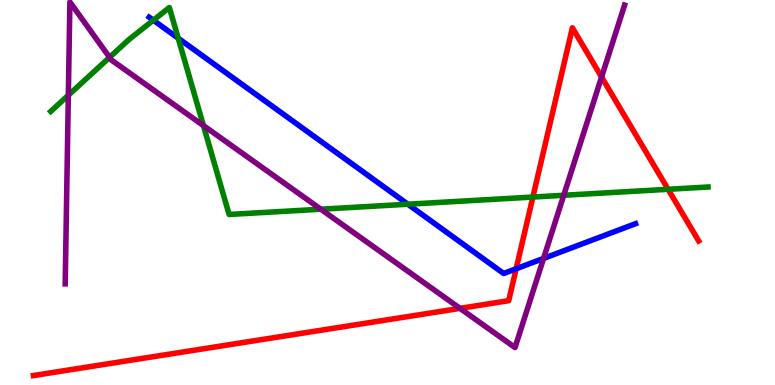[{'lines': ['blue', 'red'], 'intersections': [{'x': 6.66, 'y': 3.02}]}, {'lines': ['green', 'red'], 'intersections': [{'x': 6.88, 'y': 4.88}, {'x': 8.62, 'y': 5.08}]}, {'lines': ['purple', 'red'], 'intersections': [{'x': 5.94, 'y': 1.99}, {'x': 7.76, 'y': 8.0}]}, {'lines': ['blue', 'green'], 'intersections': [{'x': 1.98, 'y': 9.47}, {'x': 2.3, 'y': 9.01}, {'x': 5.26, 'y': 4.7}]}, {'lines': ['blue', 'purple'], 'intersections': [{'x': 7.01, 'y': 3.29}]}, {'lines': ['green', 'purple'], 'intersections': [{'x': 0.882, 'y': 7.53}, {'x': 1.41, 'y': 8.51}, {'x': 2.62, 'y': 6.74}, {'x': 4.14, 'y': 4.57}, {'x': 7.27, 'y': 4.93}]}]